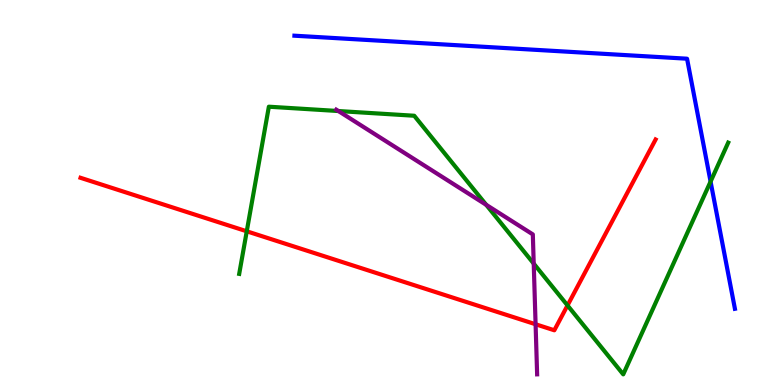[{'lines': ['blue', 'red'], 'intersections': []}, {'lines': ['green', 'red'], 'intersections': [{'x': 3.18, 'y': 3.99}, {'x': 7.32, 'y': 2.07}]}, {'lines': ['purple', 'red'], 'intersections': [{'x': 6.91, 'y': 1.58}]}, {'lines': ['blue', 'green'], 'intersections': [{'x': 9.17, 'y': 5.28}]}, {'lines': ['blue', 'purple'], 'intersections': []}, {'lines': ['green', 'purple'], 'intersections': [{'x': 4.37, 'y': 7.12}, {'x': 6.27, 'y': 4.68}, {'x': 6.89, 'y': 3.15}]}]